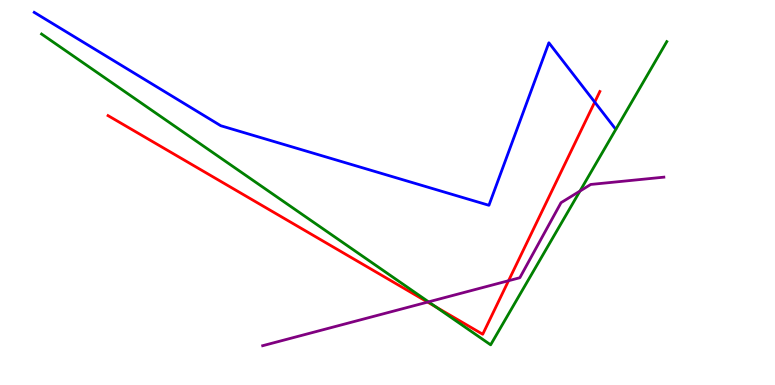[{'lines': ['blue', 'red'], 'intersections': [{'x': 7.67, 'y': 7.35}]}, {'lines': ['green', 'red'], 'intersections': [{'x': 5.62, 'y': 2.03}]}, {'lines': ['purple', 'red'], 'intersections': [{'x': 5.52, 'y': 2.15}, {'x': 6.56, 'y': 2.71}]}, {'lines': ['blue', 'green'], 'intersections': []}, {'lines': ['blue', 'purple'], 'intersections': []}, {'lines': ['green', 'purple'], 'intersections': [{'x': 5.53, 'y': 2.16}, {'x': 7.48, 'y': 5.04}]}]